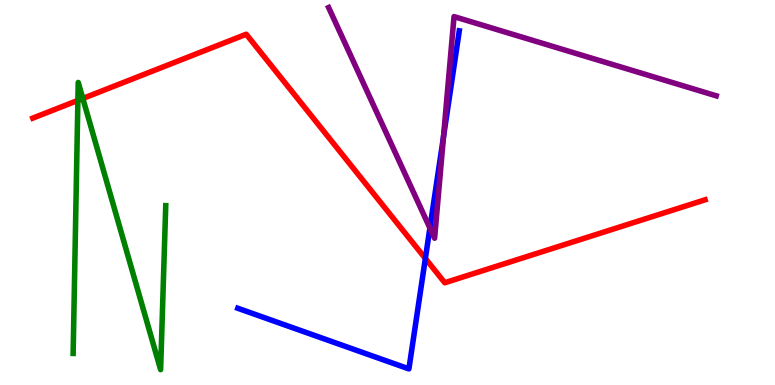[{'lines': ['blue', 'red'], 'intersections': [{'x': 5.49, 'y': 3.29}]}, {'lines': ['green', 'red'], 'intersections': [{'x': 1.0, 'y': 7.39}, {'x': 1.07, 'y': 7.44}]}, {'lines': ['purple', 'red'], 'intersections': []}, {'lines': ['blue', 'green'], 'intersections': []}, {'lines': ['blue', 'purple'], 'intersections': [{'x': 5.55, 'y': 4.08}, {'x': 5.72, 'y': 6.44}]}, {'lines': ['green', 'purple'], 'intersections': []}]